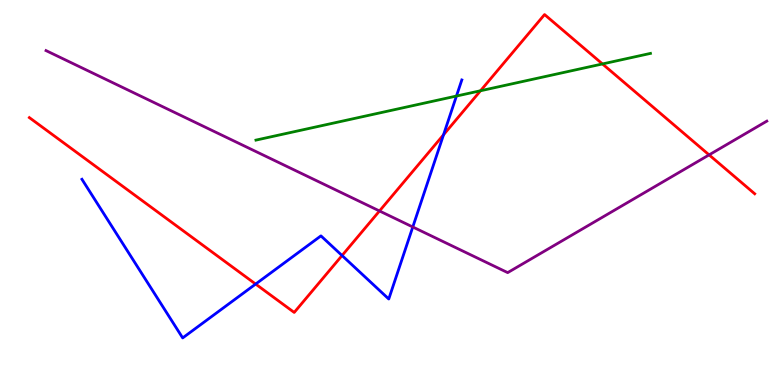[{'lines': ['blue', 'red'], 'intersections': [{'x': 3.3, 'y': 2.62}, {'x': 4.41, 'y': 3.36}, {'x': 5.72, 'y': 6.5}]}, {'lines': ['green', 'red'], 'intersections': [{'x': 6.2, 'y': 7.64}, {'x': 7.77, 'y': 8.34}]}, {'lines': ['purple', 'red'], 'intersections': [{'x': 4.9, 'y': 4.52}, {'x': 9.15, 'y': 5.98}]}, {'lines': ['blue', 'green'], 'intersections': [{'x': 5.89, 'y': 7.51}]}, {'lines': ['blue', 'purple'], 'intersections': [{'x': 5.33, 'y': 4.1}]}, {'lines': ['green', 'purple'], 'intersections': []}]